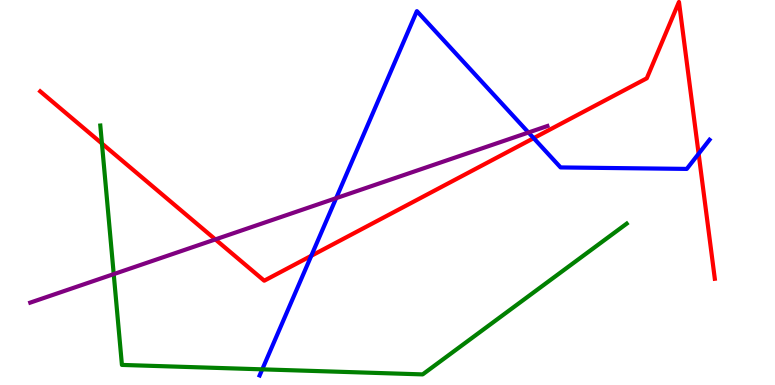[{'lines': ['blue', 'red'], 'intersections': [{'x': 4.02, 'y': 3.36}, {'x': 6.89, 'y': 6.41}, {'x': 9.01, 'y': 6.01}]}, {'lines': ['green', 'red'], 'intersections': [{'x': 1.32, 'y': 6.27}]}, {'lines': ['purple', 'red'], 'intersections': [{'x': 2.78, 'y': 3.78}]}, {'lines': ['blue', 'green'], 'intersections': [{'x': 3.38, 'y': 0.407}]}, {'lines': ['blue', 'purple'], 'intersections': [{'x': 4.34, 'y': 4.85}, {'x': 6.82, 'y': 6.56}]}, {'lines': ['green', 'purple'], 'intersections': [{'x': 1.47, 'y': 2.88}]}]